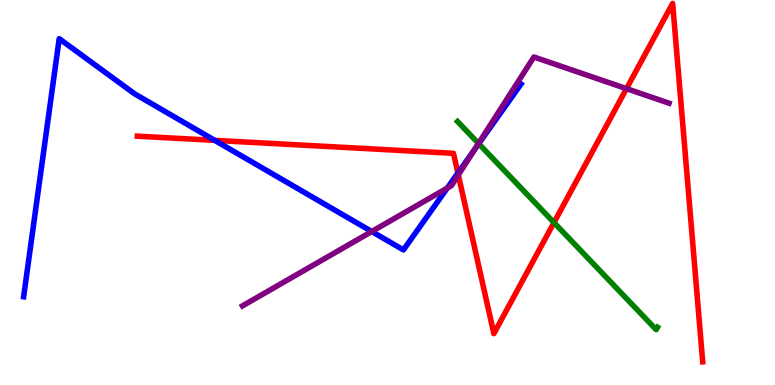[{'lines': ['blue', 'red'], 'intersections': [{'x': 2.77, 'y': 6.35}, {'x': 5.91, 'y': 5.5}]}, {'lines': ['green', 'red'], 'intersections': [{'x': 7.15, 'y': 4.22}]}, {'lines': ['purple', 'red'], 'intersections': [{'x': 5.91, 'y': 5.46}, {'x': 8.08, 'y': 7.7}]}, {'lines': ['blue', 'green'], 'intersections': [{'x': 6.18, 'y': 6.27}]}, {'lines': ['blue', 'purple'], 'intersections': [{'x': 4.8, 'y': 3.99}, {'x': 5.77, 'y': 5.12}, {'x': 6.13, 'y': 6.12}]}, {'lines': ['green', 'purple'], 'intersections': [{'x': 6.17, 'y': 6.27}]}]